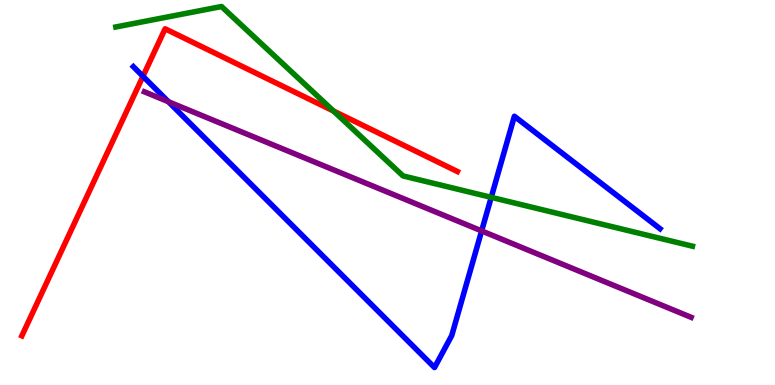[{'lines': ['blue', 'red'], 'intersections': [{'x': 1.84, 'y': 8.02}]}, {'lines': ['green', 'red'], 'intersections': [{'x': 4.3, 'y': 7.12}]}, {'lines': ['purple', 'red'], 'intersections': []}, {'lines': ['blue', 'green'], 'intersections': [{'x': 6.34, 'y': 4.87}]}, {'lines': ['blue', 'purple'], 'intersections': [{'x': 2.17, 'y': 7.36}, {'x': 6.21, 'y': 4.0}]}, {'lines': ['green', 'purple'], 'intersections': []}]